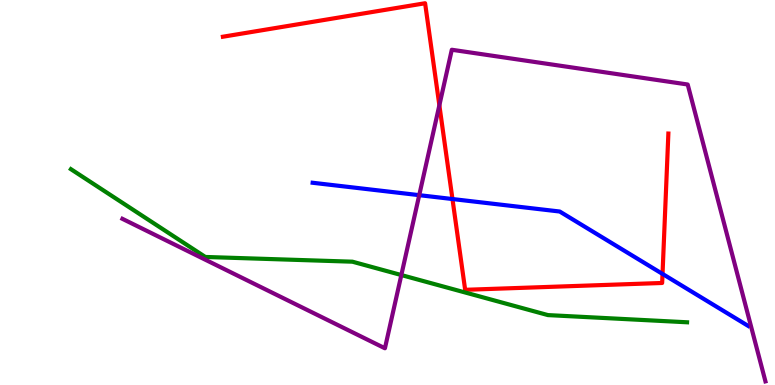[{'lines': ['blue', 'red'], 'intersections': [{'x': 5.84, 'y': 4.83}, {'x': 8.55, 'y': 2.89}]}, {'lines': ['green', 'red'], 'intersections': []}, {'lines': ['purple', 'red'], 'intersections': [{'x': 5.67, 'y': 7.27}]}, {'lines': ['blue', 'green'], 'intersections': []}, {'lines': ['blue', 'purple'], 'intersections': [{'x': 5.41, 'y': 4.93}]}, {'lines': ['green', 'purple'], 'intersections': [{'x': 5.18, 'y': 2.86}]}]